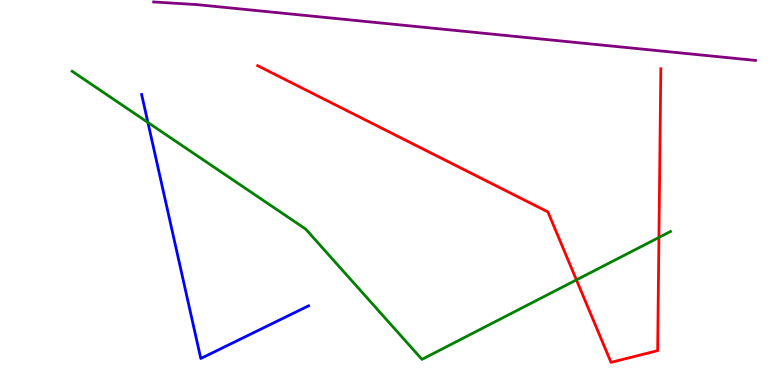[{'lines': ['blue', 'red'], 'intersections': []}, {'lines': ['green', 'red'], 'intersections': [{'x': 7.44, 'y': 2.73}, {'x': 8.5, 'y': 3.83}]}, {'lines': ['purple', 'red'], 'intersections': []}, {'lines': ['blue', 'green'], 'intersections': [{'x': 1.91, 'y': 6.82}]}, {'lines': ['blue', 'purple'], 'intersections': []}, {'lines': ['green', 'purple'], 'intersections': []}]